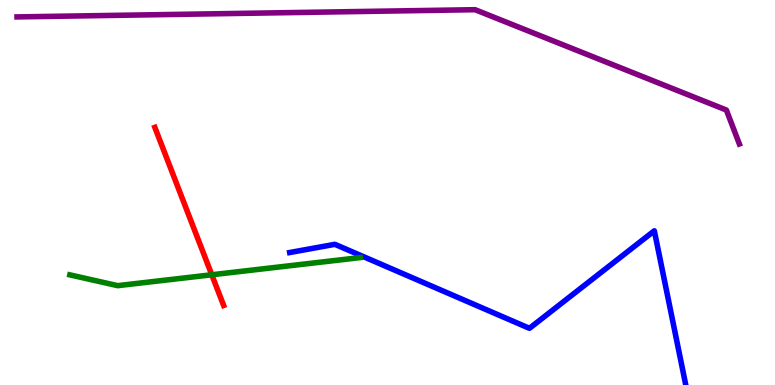[{'lines': ['blue', 'red'], 'intersections': []}, {'lines': ['green', 'red'], 'intersections': [{'x': 2.73, 'y': 2.86}]}, {'lines': ['purple', 'red'], 'intersections': []}, {'lines': ['blue', 'green'], 'intersections': []}, {'lines': ['blue', 'purple'], 'intersections': []}, {'lines': ['green', 'purple'], 'intersections': []}]